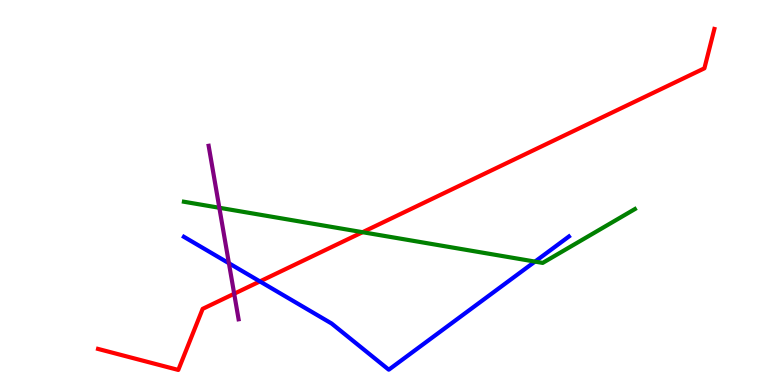[{'lines': ['blue', 'red'], 'intersections': [{'x': 3.35, 'y': 2.69}]}, {'lines': ['green', 'red'], 'intersections': [{'x': 4.68, 'y': 3.97}]}, {'lines': ['purple', 'red'], 'intersections': [{'x': 3.02, 'y': 2.37}]}, {'lines': ['blue', 'green'], 'intersections': [{'x': 6.9, 'y': 3.21}]}, {'lines': ['blue', 'purple'], 'intersections': [{'x': 2.95, 'y': 3.16}]}, {'lines': ['green', 'purple'], 'intersections': [{'x': 2.83, 'y': 4.6}]}]